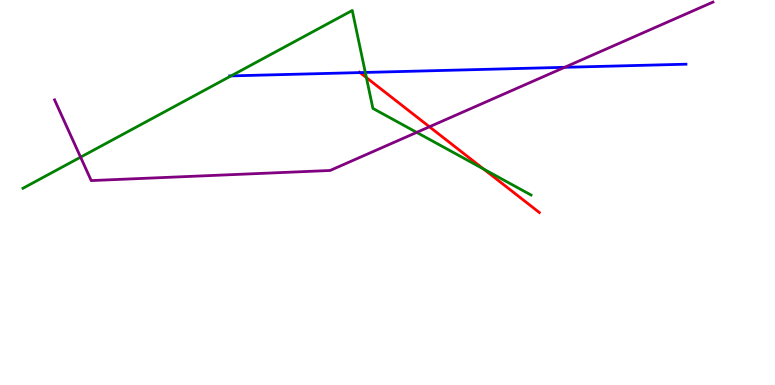[{'lines': ['blue', 'red'], 'intersections': [{'x': 4.64, 'y': 8.11}]}, {'lines': ['green', 'red'], 'intersections': [{'x': 4.73, 'y': 7.98}, {'x': 6.24, 'y': 5.61}]}, {'lines': ['purple', 'red'], 'intersections': [{'x': 5.54, 'y': 6.71}]}, {'lines': ['blue', 'green'], 'intersections': [{'x': 2.98, 'y': 8.03}, {'x': 4.71, 'y': 8.12}]}, {'lines': ['blue', 'purple'], 'intersections': [{'x': 7.29, 'y': 8.25}]}, {'lines': ['green', 'purple'], 'intersections': [{'x': 1.04, 'y': 5.92}, {'x': 5.38, 'y': 6.56}]}]